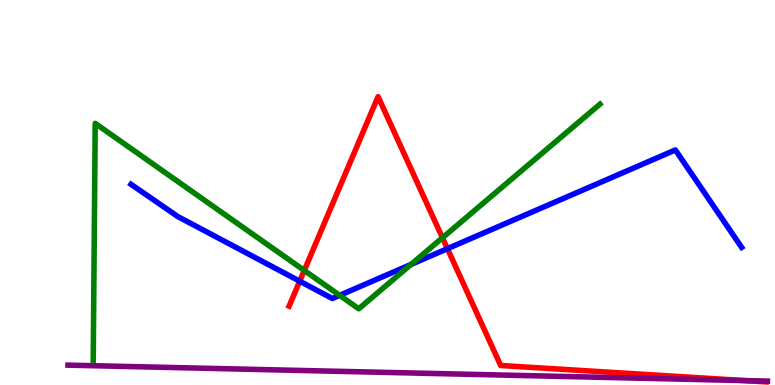[{'lines': ['blue', 'red'], 'intersections': [{'x': 3.87, 'y': 2.7}, {'x': 5.77, 'y': 3.54}]}, {'lines': ['green', 'red'], 'intersections': [{'x': 3.93, 'y': 2.98}, {'x': 5.71, 'y': 3.82}]}, {'lines': ['purple', 'red'], 'intersections': [{'x': 9.61, 'y': 0.114}]}, {'lines': ['blue', 'green'], 'intersections': [{'x': 4.38, 'y': 2.33}, {'x': 5.3, 'y': 3.13}]}, {'lines': ['blue', 'purple'], 'intersections': []}, {'lines': ['green', 'purple'], 'intersections': []}]